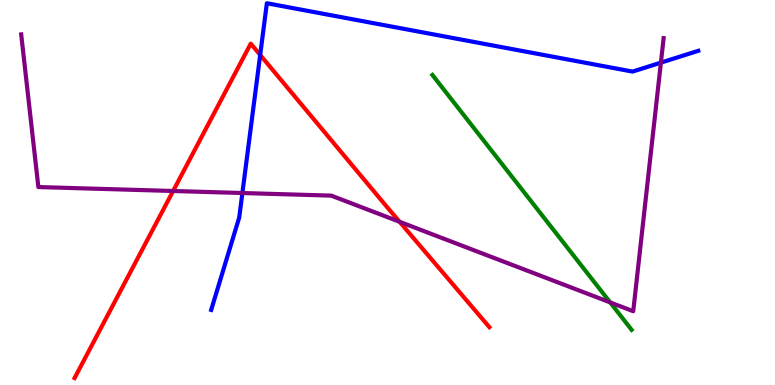[{'lines': ['blue', 'red'], 'intersections': [{'x': 3.36, 'y': 8.57}]}, {'lines': ['green', 'red'], 'intersections': []}, {'lines': ['purple', 'red'], 'intersections': [{'x': 2.23, 'y': 5.04}, {'x': 5.16, 'y': 4.24}]}, {'lines': ['blue', 'green'], 'intersections': []}, {'lines': ['blue', 'purple'], 'intersections': [{'x': 3.13, 'y': 4.99}, {'x': 8.53, 'y': 8.37}]}, {'lines': ['green', 'purple'], 'intersections': [{'x': 7.87, 'y': 2.15}]}]